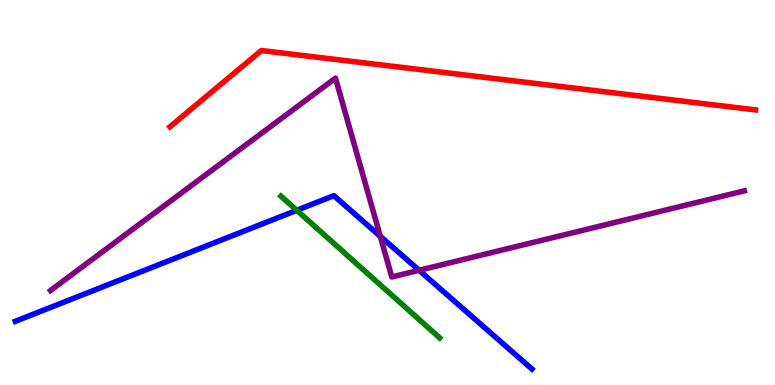[{'lines': ['blue', 'red'], 'intersections': []}, {'lines': ['green', 'red'], 'intersections': []}, {'lines': ['purple', 'red'], 'intersections': []}, {'lines': ['blue', 'green'], 'intersections': [{'x': 3.83, 'y': 4.54}]}, {'lines': ['blue', 'purple'], 'intersections': [{'x': 4.91, 'y': 3.86}, {'x': 5.41, 'y': 2.98}]}, {'lines': ['green', 'purple'], 'intersections': []}]